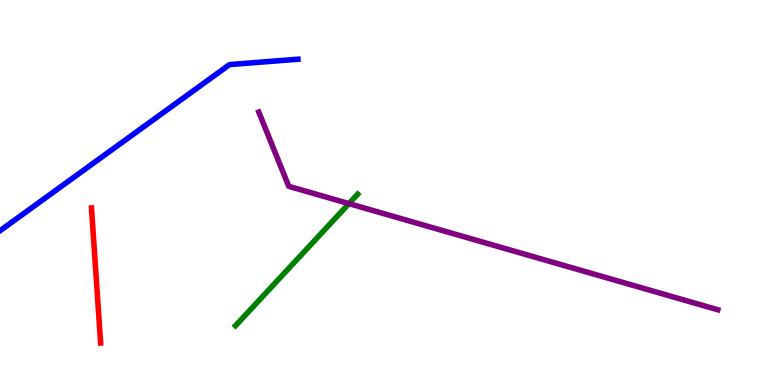[{'lines': ['blue', 'red'], 'intersections': []}, {'lines': ['green', 'red'], 'intersections': []}, {'lines': ['purple', 'red'], 'intersections': []}, {'lines': ['blue', 'green'], 'intersections': []}, {'lines': ['blue', 'purple'], 'intersections': []}, {'lines': ['green', 'purple'], 'intersections': [{'x': 4.5, 'y': 4.71}]}]